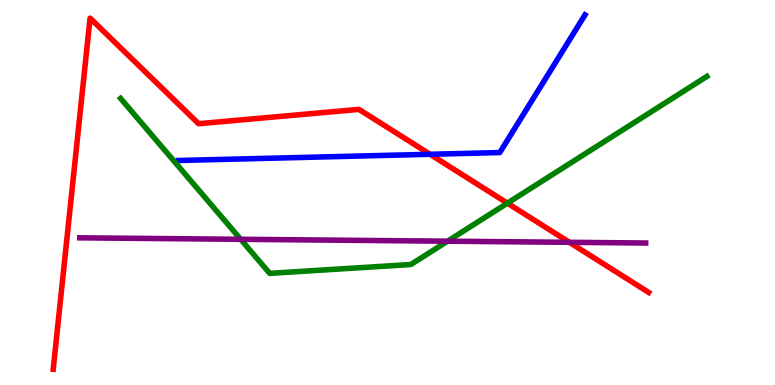[{'lines': ['blue', 'red'], 'intersections': [{'x': 5.55, 'y': 5.99}]}, {'lines': ['green', 'red'], 'intersections': [{'x': 6.55, 'y': 4.72}]}, {'lines': ['purple', 'red'], 'intersections': [{'x': 7.35, 'y': 3.71}]}, {'lines': ['blue', 'green'], 'intersections': []}, {'lines': ['blue', 'purple'], 'intersections': []}, {'lines': ['green', 'purple'], 'intersections': [{'x': 3.11, 'y': 3.78}, {'x': 5.77, 'y': 3.74}]}]